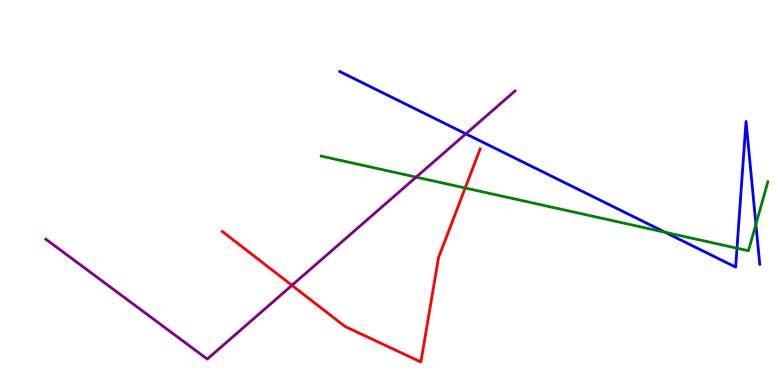[{'lines': ['blue', 'red'], 'intersections': []}, {'lines': ['green', 'red'], 'intersections': [{'x': 6.0, 'y': 5.12}]}, {'lines': ['purple', 'red'], 'intersections': [{'x': 3.77, 'y': 2.59}]}, {'lines': ['blue', 'green'], 'intersections': [{'x': 8.58, 'y': 3.97}, {'x': 9.51, 'y': 3.55}, {'x': 9.75, 'y': 4.18}]}, {'lines': ['blue', 'purple'], 'intersections': [{'x': 6.01, 'y': 6.52}]}, {'lines': ['green', 'purple'], 'intersections': [{'x': 5.37, 'y': 5.4}]}]